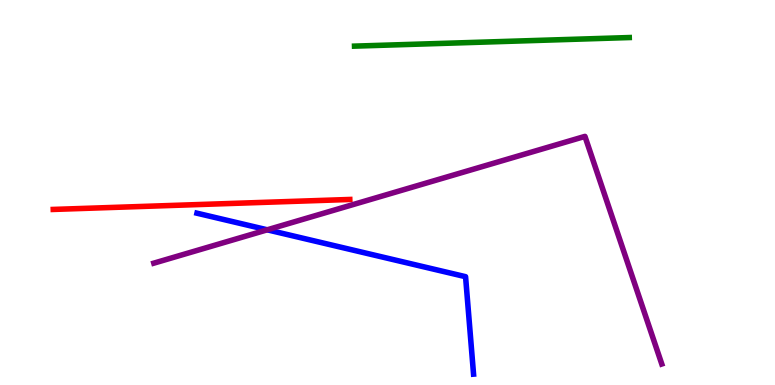[{'lines': ['blue', 'red'], 'intersections': []}, {'lines': ['green', 'red'], 'intersections': []}, {'lines': ['purple', 'red'], 'intersections': []}, {'lines': ['blue', 'green'], 'intersections': []}, {'lines': ['blue', 'purple'], 'intersections': [{'x': 3.45, 'y': 4.03}]}, {'lines': ['green', 'purple'], 'intersections': []}]